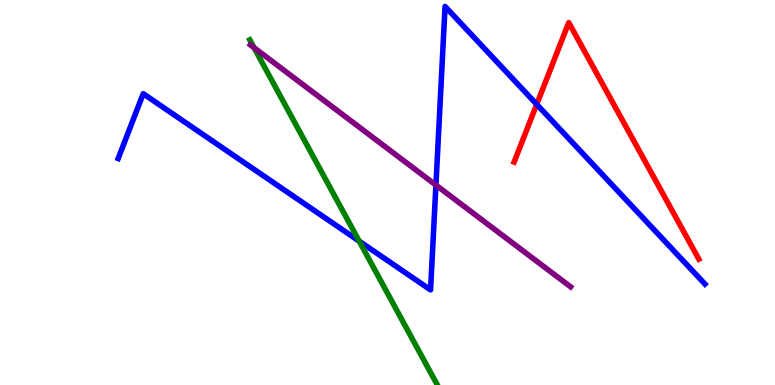[{'lines': ['blue', 'red'], 'intersections': [{'x': 6.93, 'y': 7.29}]}, {'lines': ['green', 'red'], 'intersections': []}, {'lines': ['purple', 'red'], 'intersections': []}, {'lines': ['blue', 'green'], 'intersections': [{'x': 4.63, 'y': 3.74}]}, {'lines': ['blue', 'purple'], 'intersections': [{'x': 5.62, 'y': 5.19}]}, {'lines': ['green', 'purple'], 'intersections': [{'x': 3.28, 'y': 8.76}]}]